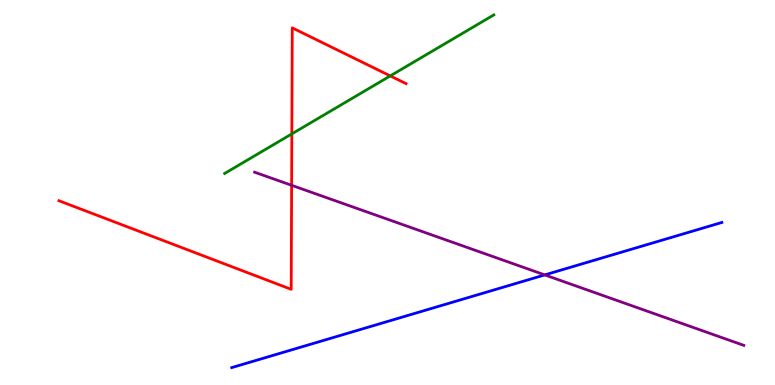[{'lines': ['blue', 'red'], 'intersections': []}, {'lines': ['green', 'red'], 'intersections': [{'x': 3.77, 'y': 6.52}, {'x': 5.04, 'y': 8.03}]}, {'lines': ['purple', 'red'], 'intersections': [{'x': 3.76, 'y': 5.19}]}, {'lines': ['blue', 'green'], 'intersections': []}, {'lines': ['blue', 'purple'], 'intersections': [{'x': 7.03, 'y': 2.86}]}, {'lines': ['green', 'purple'], 'intersections': []}]